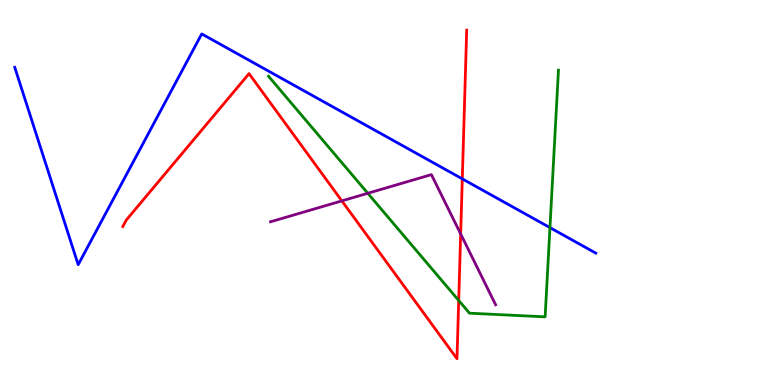[{'lines': ['blue', 'red'], 'intersections': [{'x': 5.97, 'y': 5.35}]}, {'lines': ['green', 'red'], 'intersections': [{'x': 5.92, 'y': 2.2}]}, {'lines': ['purple', 'red'], 'intersections': [{'x': 4.41, 'y': 4.78}, {'x': 5.94, 'y': 3.92}]}, {'lines': ['blue', 'green'], 'intersections': [{'x': 7.1, 'y': 4.09}]}, {'lines': ['blue', 'purple'], 'intersections': []}, {'lines': ['green', 'purple'], 'intersections': [{'x': 4.75, 'y': 4.98}]}]